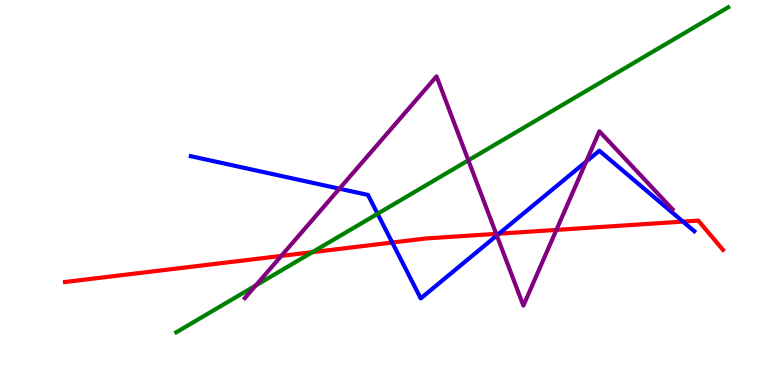[{'lines': ['blue', 'red'], 'intersections': [{'x': 5.06, 'y': 3.7}, {'x': 6.44, 'y': 3.93}, {'x': 8.81, 'y': 4.24}]}, {'lines': ['green', 'red'], 'intersections': [{'x': 4.03, 'y': 3.45}]}, {'lines': ['purple', 'red'], 'intersections': [{'x': 3.63, 'y': 3.35}, {'x': 6.4, 'y': 3.93}, {'x': 7.18, 'y': 4.03}]}, {'lines': ['blue', 'green'], 'intersections': [{'x': 4.87, 'y': 4.45}]}, {'lines': ['blue', 'purple'], 'intersections': [{'x': 4.38, 'y': 5.1}, {'x': 6.41, 'y': 3.88}, {'x': 7.56, 'y': 5.8}]}, {'lines': ['green', 'purple'], 'intersections': [{'x': 3.3, 'y': 2.58}, {'x': 6.04, 'y': 5.84}]}]